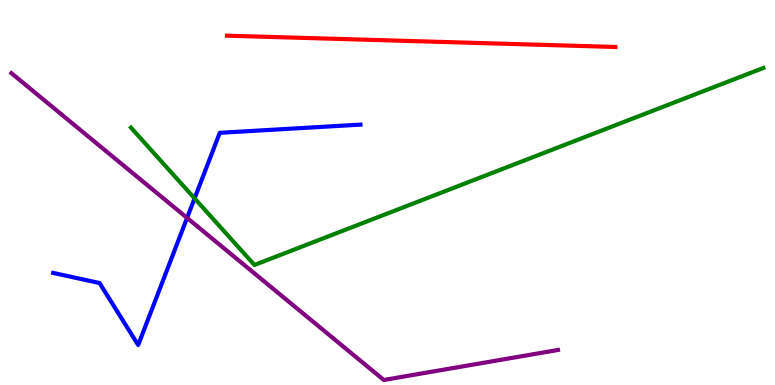[{'lines': ['blue', 'red'], 'intersections': []}, {'lines': ['green', 'red'], 'intersections': []}, {'lines': ['purple', 'red'], 'intersections': []}, {'lines': ['blue', 'green'], 'intersections': [{'x': 2.51, 'y': 4.85}]}, {'lines': ['blue', 'purple'], 'intersections': [{'x': 2.41, 'y': 4.34}]}, {'lines': ['green', 'purple'], 'intersections': []}]